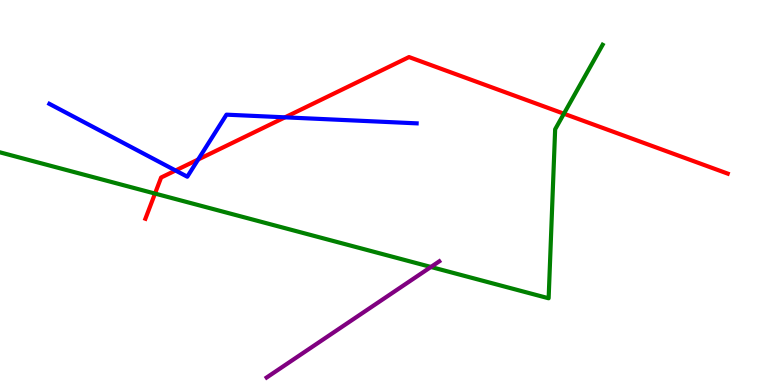[{'lines': ['blue', 'red'], 'intersections': [{'x': 2.27, 'y': 5.57}, {'x': 2.56, 'y': 5.86}, {'x': 3.68, 'y': 6.95}]}, {'lines': ['green', 'red'], 'intersections': [{'x': 2.0, 'y': 4.97}, {'x': 7.28, 'y': 7.05}]}, {'lines': ['purple', 'red'], 'intersections': []}, {'lines': ['blue', 'green'], 'intersections': []}, {'lines': ['blue', 'purple'], 'intersections': []}, {'lines': ['green', 'purple'], 'intersections': [{'x': 5.56, 'y': 3.07}]}]